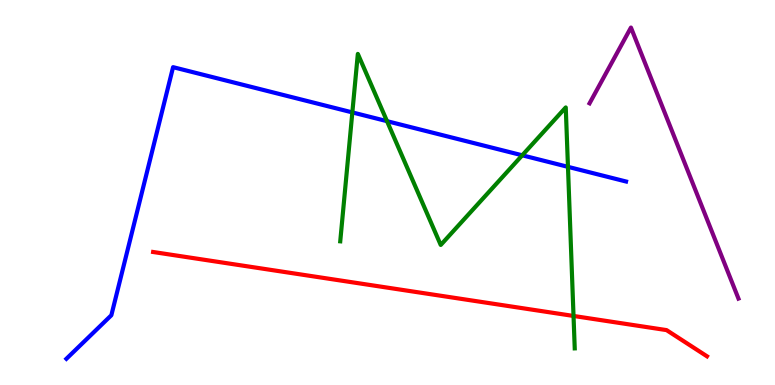[{'lines': ['blue', 'red'], 'intersections': []}, {'lines': ['green', 'red'], 'intersections': [{'x': 7.4, 'y': 1.79}]}, {'lines': ['purple', 'red'], 'intersections': []}, {'lines': ['blue', 'green'], 'intersections': [{'x': 4.55, 'y': 7.08}, {'x': 4.99, 'y': 6.85}, {'x': 6.74, 'y': 5.97}, {'x': 7.33, 'y': 5.67}]}, {'lines': ['blue', 'purple'], 'intersections': []}, {'lines': ['green', 'purple'], 'intersections': []}]